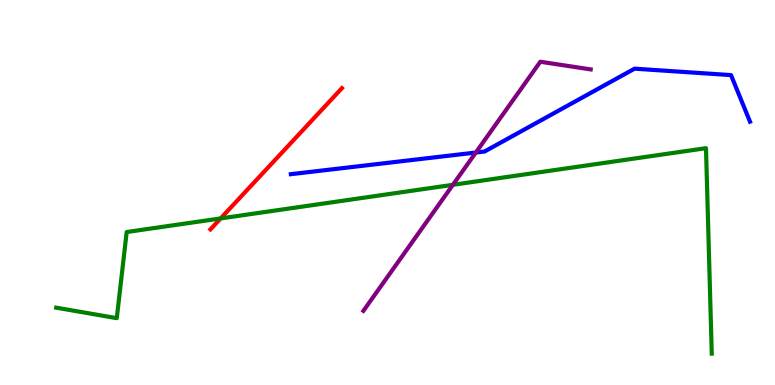[{'lines': ['blue', 'red'], 'intersections': []}, {'lines': ['green', 'red'], 'intersections': [{'x': 2.85, 'y': 4.33}]}, {'lines': ['purple', 'red'], 'intersections': []}, {'lines': ['blue', 'green'], 'intersections': []}, {'lines': ['blue', 'purple'], 'intersections': [{'x': 6.14, 'y': 6.04}]}, {'lines': ['green', 'purple'], 'intersections': [{'x': 5.84, 'y': 5.2}]}]